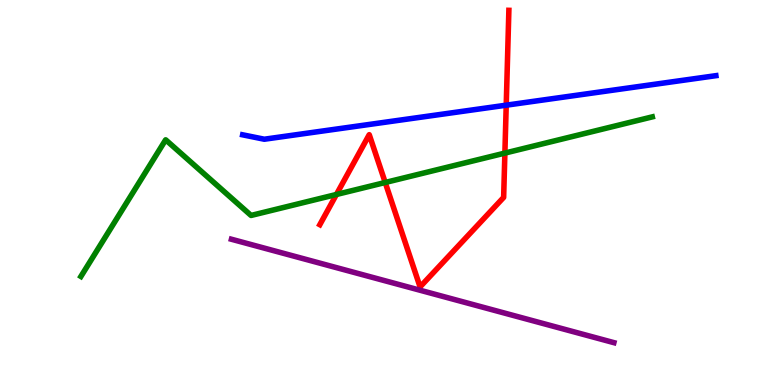[{'lines': ['blue', 'red'], 'intersections': [{'x': 6.53, 'y': 7.27}]}, {'lines': ['green', 'red'], 'intersections': [{'x': 4.34, 'y': 4.95}, {'x': 4.97, 'y': 5.26}, {'x': 6.51, 'y': 6.02}]}, {'lines': ['purple', 'red'], 'intersections': []}, {'lines': ['blue', 'green'], 'intersections': []}, {'lines': ['blue', 'purple'], 'intersections': []}, {'lines': ['green', 'purple'], 'intersections': []}]